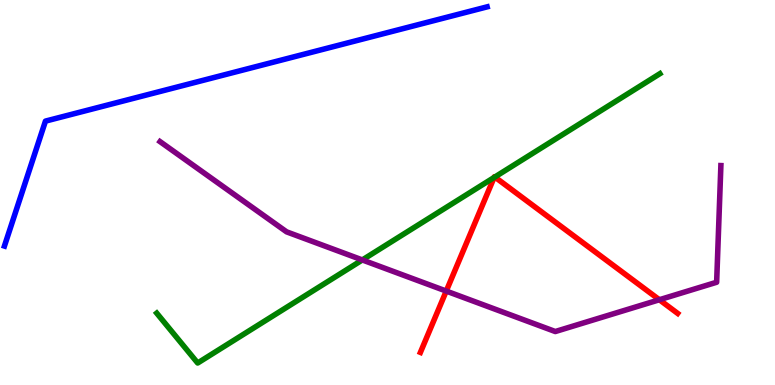[{'lines': ['blue', 'red'], 'intersections': []}, {'lines': ['green', 'red'], 'intersections': [{'x': 6.38, 'y': 5.39}, {'x': 6.38, 'y': 5.4}]}, {'lines': ['purple', 'red'], 'intersections': [{'x': 5.76, 'y': 2.44}, {'x': 8.51, 'y': 2.21}]}, {'lines': ['blue', 'green'], 'intersections': []}, {'lines': ['blue', 'purple'], 'intersections': []}, {'lines': ['green', 'purple'], 'intersections': [{'x': 4.68, 'y': 3.25}]}]